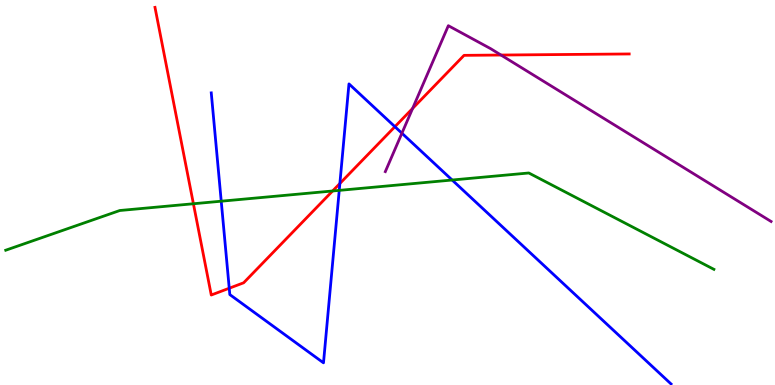[{'lines': ['blue', 'red'], 'intersections': [{'x': 2.96, 'y': 2.51}, {'x': 4.39, 'y': 5.23}, {'x': 5.1, 'y': 6.71}]}, {'lines': ['green', 'red'], 'intersections': [{'x': 2.5, 'y': 4.71}, {'x': 4.29, 'y': 5.04}]}, {'lines': ['purple', 'red'], 'intersections': [{'x': 5.32, 'y': 7.18}, {'x': 6.46, 'y': 8.57}]}, {'lines': ['blue', 'green'], 'intersections': [{'x': 2.85, 'y': 4.77}, {'x': 4.38, 'y': 5.06}, {'x': 5.83, 'y': 5.32}]}, {'lines': ['blue', 'purple'], 'intersections': [{'x': 5.19, 'y': 6.54}]}, {'lines': ['green', 'purple'], 'intersections': []}]